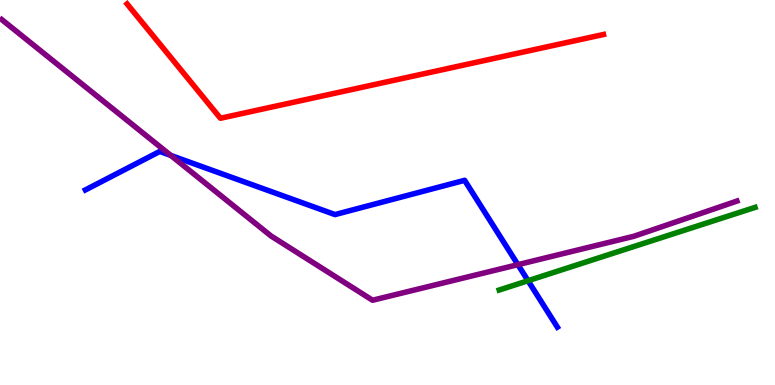[{'lines': ['blue', 'red'], 'intersections': []}, {'lines': ['green', 'red'], 'intersections': []}, {'lines': ['purple', 'red'], 'intersections': []}, {'lines': ['blue', 'green'], 'intersections': [{'x': 6.81, 'y': 2.71}]}, {'lines': ['blue', 'purple'], 'intersections': [{'x': 2.2, 'y': 5.96}, {'x': 6.68, 'y': 3.13}]}, {'lines': ['green', 'purple'], 'intersections': []}]